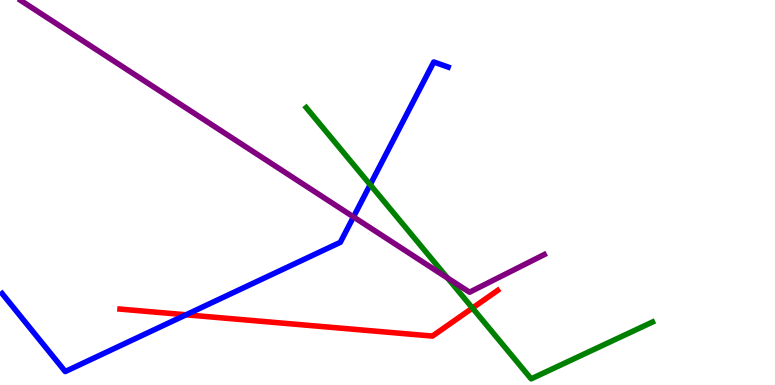[{'lines': ['blue', 'red'], 'intersections': [{'x': 2.4, 'y': 1.82}]}, {'lines': ['green', 'red'], 'intersections': [{'x': 6.1, 'y': 2.0}]}, {'lines': ['purple', 'red'], 'intersections': []}, {'lines': ['blue', 'green'], 'intersections': [{'x': 4.78, 'y': 5.2}]}, {'lines': ['blue', 'purple'], 'intersections': [{'x': 4.56, 'y': 4.37}]}, {'lines': ['green', 'purple'], 'intersections': [{'x': 5.78, 'y': 2.78}]}]